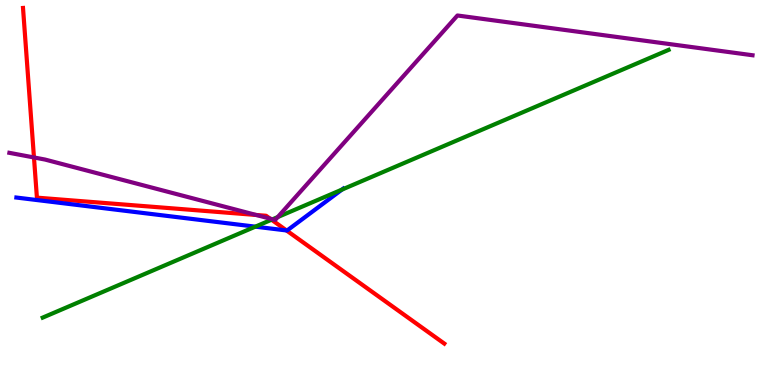[{'lines': ['blue', 'red'], 'intersections': [{'x': 3.7, 'y': 4.01}]}, {'lines': ['green', 'red'], 'intersections': [{'x': 3.5, 'y': 4.29}]}, {'lines': ['purple', 'red'], 'intersections': [{'x': 0.438, 'y': 5.91}, {'x': 3.31, 'y': 4.42}, {'x': 3.48, 'y': 4.32}]}, {'lines': ['blue', 'green'], 'intersections': [{'x': 3.29, 'y': 4.11}, {'x': 4.41, 'y': 5.08}]}, {'lines': ['blue', 'purple'], 'intersections': []}, {'lines': ['green', 'purple'], 'intersections': [{'x': 3.52, 'y': 4.3}, {'x': 3.58, 'y': 4.36}]}]